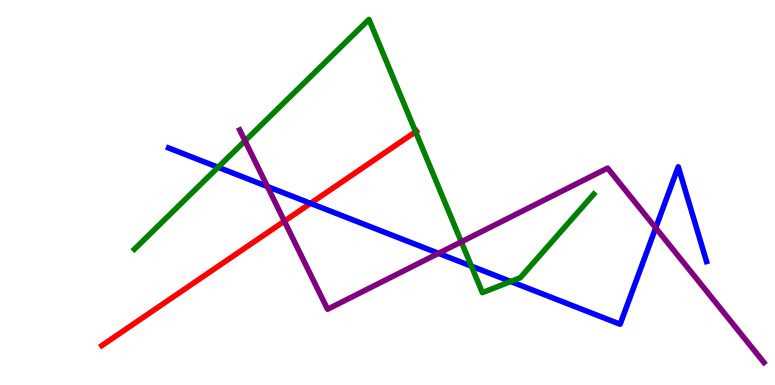[{'lines': ['blue', 'red'], 'intersections': [{'x': 4.01, 'y': 4.72}]}, {'lines': ['green', 'red'], 'intersections': [{'x': 5.36, 'y': 6.58}]}, {'lines': ['purple', 'red'], 'intersections': [{'x': 3.67, 'y': 4.26}]}, {'lines': ['blue', 'green'], 'intersections': [{'x': 2.81, 'y': 5.66}, {'x': 6.08, 'y': 3.09}, {'x': 6.59, 'y': 2.69}]}, {'lines': ['blue', 'purple'], 'intersections': [{'x': 3.45, 'y': 5.16}, {'x': 5.66, 'y': 3.42}, {'x': 8.46, 'y': 4.08}]}, {'lines': ['green', 'purple'], 'intersections': [{'x': 3.16, 'y': 6.34}, {'x': 5.95, 'y': 3.72}]}]